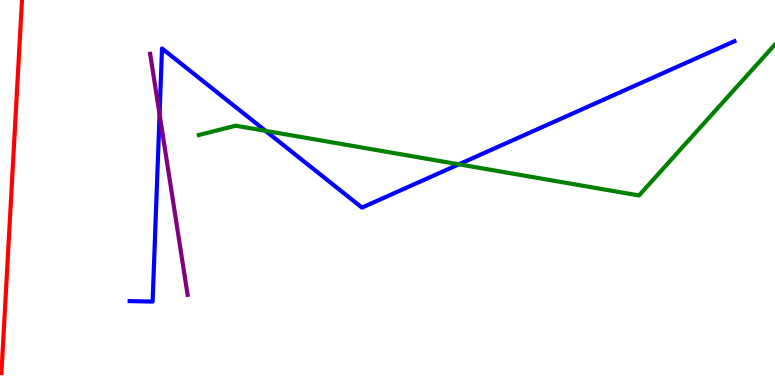[{'lines': ['blue', 'red'], 'intersections': []}, {'lines': ['green', 'red'], 'intersections': []}, {'lines': ['purple', 'red'], 'intersections': []}, {'lines': ['blue', 'green'], 'intersections': [{'x': 3.43, 'y': 6.6}, {'x': 5.92, 'y': 5.73}]}, {'lines': ['blue', 'purple'], 'intersections': [{'x': 2.06, 'y': 7.03}]}, {'lines': ['green', 'purple'], 'intersections': []}]